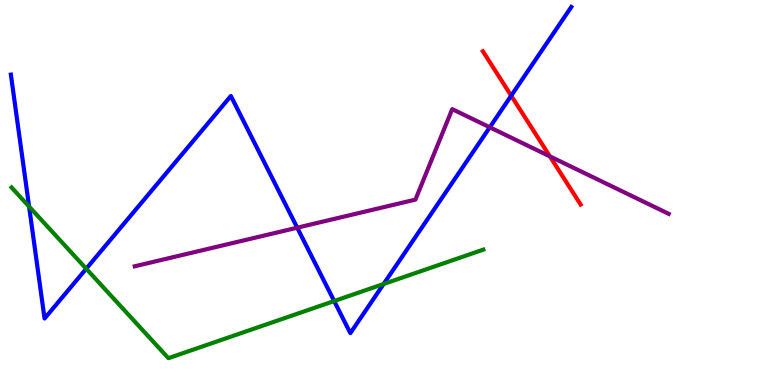[{'lines': ['blue', 'red'], 'intersections': [{'x': 6.6, 'y': 7.51}]}, {'lines': ['green', 'red'], 'intersections': []}, {'lines': ['purple', 'red'], 'intersections': [{'x': 7.1, 'y': 5.94}]}, {'lines': ['blue', 'green'], 'intersections': [{'x': 0.375, 'y': 4.64}, {'x': 1.11, 'y': 3.02}, {'x': 4.31, 'y': 2.18}, {'x': 4.95, 'y': 2.62}]}, {'lines': ['blue', 'purple'], 'intersections': [{'x': 3.84, 'y': 4.09}, {'x': 6.32, 'y': 6.69}]}, {'lines': ['green', 'purple'], 'intersections': []}]